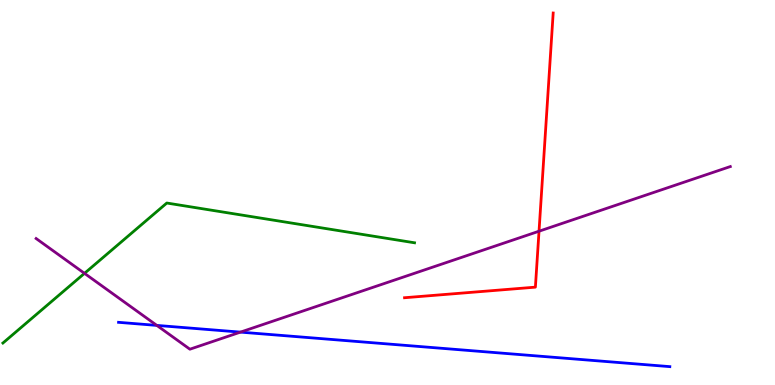[{'lines': ['blue', 'red'], 'intersections': []}, {'lines': ['green', 'red'], 'intersections': []}, {'lines': ['purple', 'red'], 'intersections': [{'x': 6.96, 'y': 3.99}]}, {'lines': ['blue', 'green'], 'intersections': []}, {'lines': ['blue', 'purple'], 'intersections': [{'x': 2.02, 'y': 1.55}, {'x': 3.1, 'y': 1.37}]}, {'lines': ['green', 'purple'], 'intersections': [{'x': 1.09, 'y': 2.9}]}]